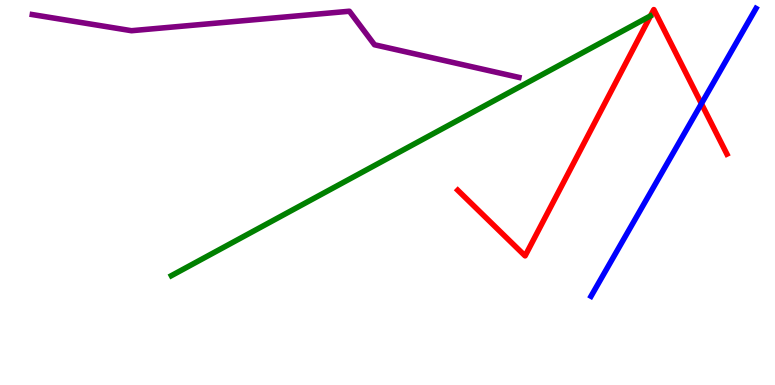[{'lines': ['blue', 'red'], 'intersections': [{'x': 9.05, 'y': 7.31}]}, {'lines': ['green', 'red'], 'intersections': []}, {'lines': ['purple', 'red'], 'intersections': []}, {'lines': ['blue', 'green'], 'intersections': []}, {'lines': ['blue', 'purple'], 'intersections': []}, {'lines': ['green', 'purple'], 'intersections': []}]